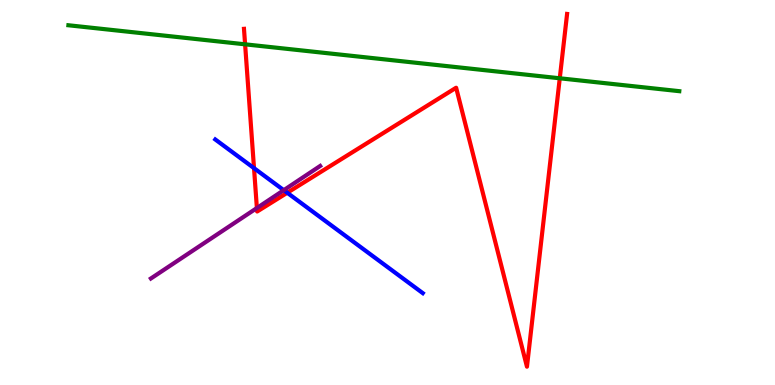[{'lines': ['blue', 'red'], 'intersections': [{'x': 3.28, 'y': 5.63}, {'x': 3.71, 'y': 4.99}]}, {'lines': ['green', 'red'], 'intersections': [{'x': 3.16, 'y': 8.85}, {'x': 7.22, 'y': 7.97}]}, {'lines': ['purple', 'red'], 'intersections': [{'x': 3.31, 'y': 4.6}]}, {'lines': ['blue', 'green'], 'intersections': []}, {'lines': ['blue', 'purple'], 'intersections': [{'x': 3.66, 'y': 5.06}]}, {'lines': ['green', 'purple'], 'intersections': []}]